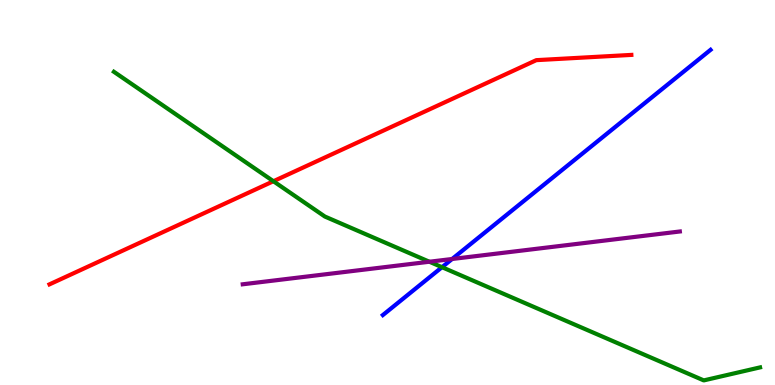[{'lines': ['blue', 'red'], 'intersections': []}, {'lines': ['green', 'red'], 'intersections': [{'x': 3.53, 'y': 5.29}]}, {'lines': ['purple', 'red'], 'intersections': []}, {'lines': ['blue', 'green'], 'intersections': [{'x': 5.7, 'y': 3.06}]}, {'lines': ['blue', 'purple'], 'intersections': [{'x': 5.83, 'y': 3.27}]}, {'lines': ['green', 'purple'], 'intersections': [{'x': 5.54, 'y': 3.2}]}]